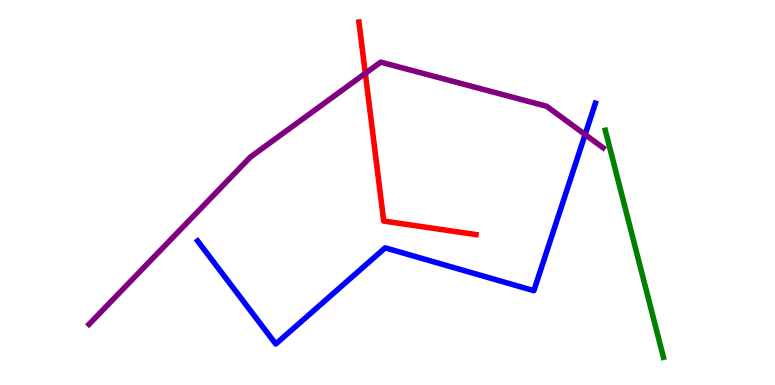[{'lines': ['blue', 'red'], 'intersections': []}, {'lines': ['green', 'red'], 'intersections': []}, {'lines': ['purple', 'red'], 'intersections': [{'x': 4.71, 'y': 8.09}]}, {'lines': ['blue', 'green'], 'intersections': []}, {'lines': ['blue', 'purple'], 'intersections': [{'x': 7.55, 'y': 6.51}]}, {'lines': ['green', 'purple'], 'intersections': []}]